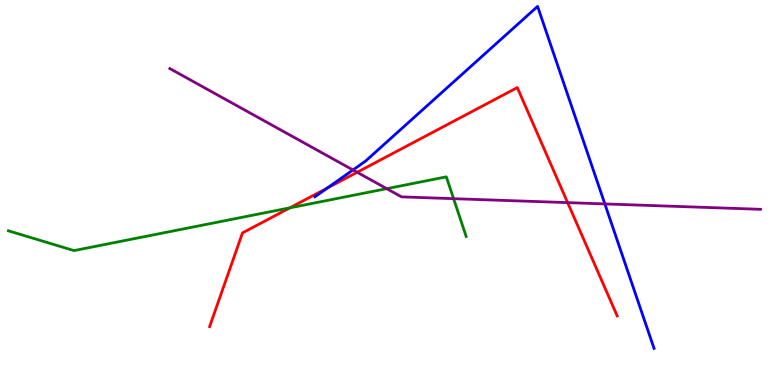[{'lines': ['blue', 'red'], 'intersections': [{'x': 4.22, 'y': 5.11}]}, {'lines': ['green', 'red'], 'intersections': [{'x': 3.74, 'y': 4.6}]}, {'lines': ['purple', 'red'], 'intersections': [{'x': 4.61, 'y': 5.53}, {'x': 7.32, 'y': 4.74}]}, {'lines': ['blue', 'green'], 'intersections': []}, {'lines': ['blue', 'purple'], 'intersections': [{'x': 4.55, 'y': 5.59}, {'x': 7.8, 'y': 4.7}]}, {'lines': ['green', 'purple'], 'intersections': [{'x': 4.99, 'y': 5.1}, {'x': 5.85, 'y': 4.84}]}]